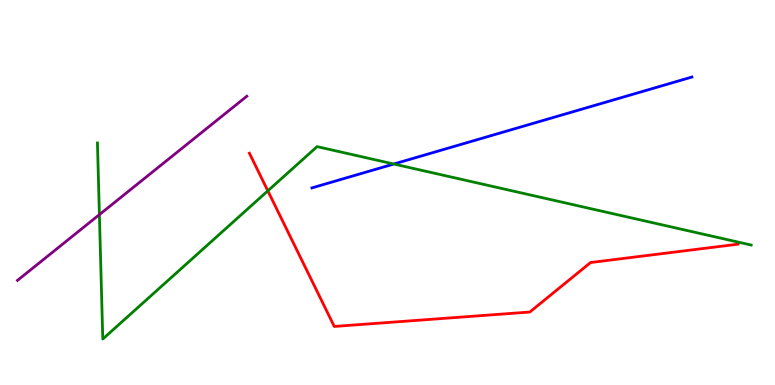[{'lines': ['blue', 'red'], 'intersections': []}, {'lines': ['green', 'red'], 'intersections': [{'x': 3.46, 'y': 5.04}]}, {'lines': ['purple', 'red'], 'intersections': []}, {'lines': ['blue', 'green'], 'intersections': [{'x': 5.08, 'y': 5.74}]}, {'lines': ['blue', 'purple'], 'intersections': []}, {'lines': ['green', 'purple'], 'intersections': [{'x': 1.28, 'y': 4.43}]}]